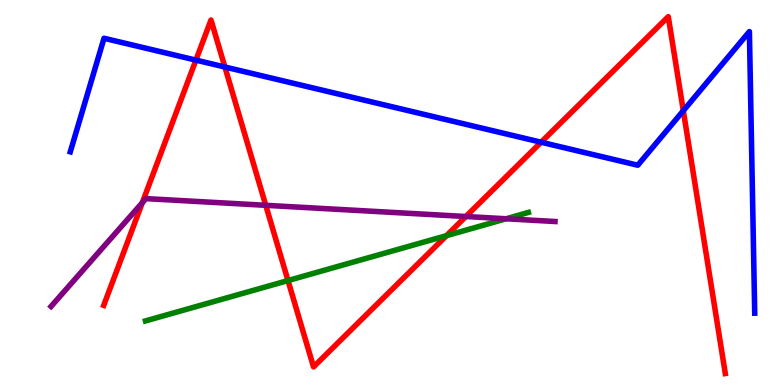[{'lines': ['blue', 'red'], 'intersections': [{'x': 2.53, 'y': 8.44}, {'x': 2.9, 'y': 8.26}, {'x': 6.98, 'y': 6.31}, {'x': 8.82, 'y': 7.12}]}, {'lines': ['green', 'red'], 'intersections': [{'x': 3.72, 'y': 2.71}, {'x': 5.76, 'y': 3.88}]}, {'lines': ['purple', 'red'], 'intersections': [{'x': 1.84, 'y': 4.74}, {'x': 3.43, 'y': 4.67}, {'x': 6.01, 'y': 4.38}]}, {'lines': ['blue', 'green'], 'intersections': []}, {'lines': ['blue', 'purple'], 'intersections': []}, {'lines': ['green', 'purple'], 'intersections': [{'x': 6.53, 'y': 4.32}]}]